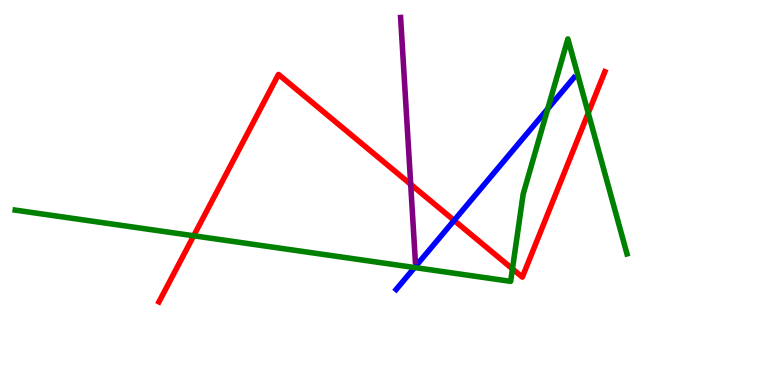[{'lines': ['blue', 'red'], 'intersections': [{'x': 5.86, 'y': 4.28}]}, {'lines': ['green', 'red'], 'intersections': [{'x': 2.5, 'y': 3.88}, {'x': 6.61, 'y': 3.02}, {'x': 7.59, 'y': 7.06}]}, {'lines': ['purple', 'red'], 'intersections': [{'x': 5.3, 'y': 5.21}]}, {'lines': ['blue', 'green'], 'intersections': [{'x': 5.35, 'y': 3.05}, {'x': 7.07, 'y': 7.17}]}, {'lines': ['blue', 'purple'], 'intersections': []}, {'lines': ['green', 'purple'], 'intersections': []}]